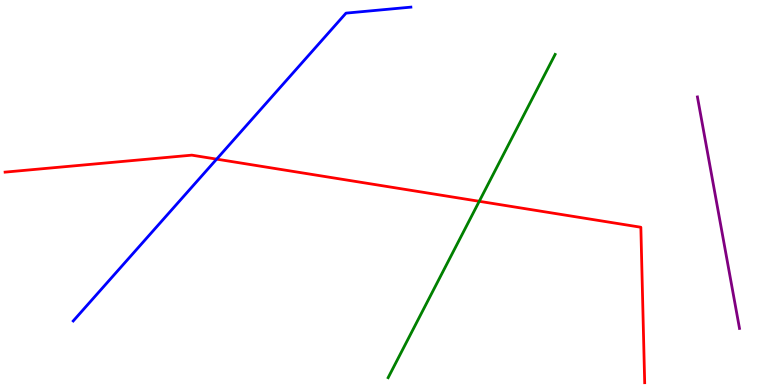[{'lines': ['blue', 'red'], 'intersections': [{'x': 2.8, 'y': 5.87}]}, {'lines': ['green', 'red'], 'intersections': [{'x': 6.18, 'y': 4.77}]}, {'lines': ['purple', 'red'], 'intersections': []}, {'lines': ['blue', 'green'], 'intersections': []}, {'lines': ['blue', 'purple'], 'intersections': []}, {'lines': ['green', 'purple'], 'intersections': []}]